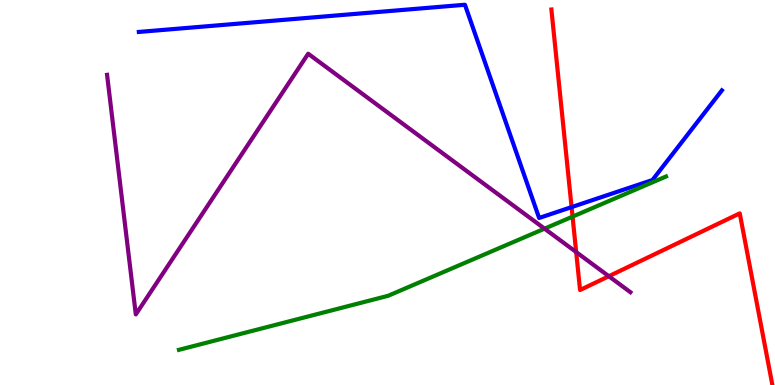[{'lines': ['blue', 'red'], 'intersections': [{'x': 7.38, 'y': 4.62}]}, {'lines': ['green', 'red'], 'intersections': [{'x': 7.39, 'y': 4.37}]}, {'lines': ['purple', 'red'], 'intersections': [{'x': 7.43, 'y': 3.45}, {'x': 7.86, 'y': 2.83}]}, {'lines': ['blue', 'green'], 'intersections': []}, {'lines': ['blue', 'purple'], 'intersections': []}, {'lines': ['green', 'purple'], 'intersections': [{'x': 7.03, 'y': 4.06}]}]